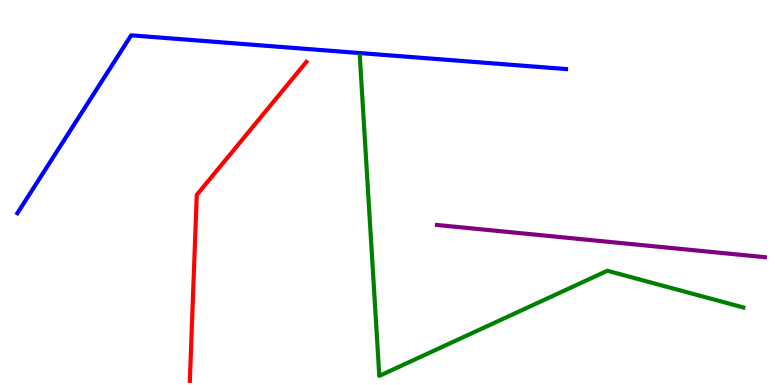[{'lines': ['blue', 'red'], 'intersections': []}, {'lines': ['green', 'red'], 'intersections': []}, {'lines': ['purple', 'red'], 'intersections': []}, {'lines': ['blue', 'green'], 'intersections': []}, {'lines': ['blue', 'purple'], 'intersections': []}, {'lines': ['green', 'purple'], 'intersections': []}]